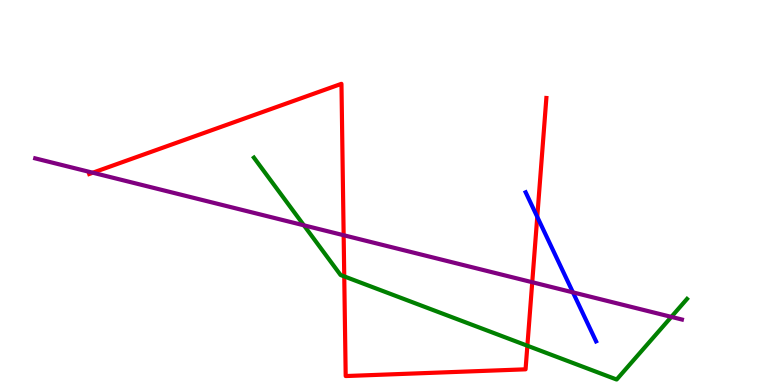[{'lines': ['blue', 'red'], 'intersections': [{'x': 6.93, 'y': 4.37}]}, {'lines': ['green', 'red'], 'intersections': [{'x': 4.44, 'y': 2.82}, {'x': 6.8, 'y': 1.02}]}, {'lines': ['purple', 'red'], 'intersections': [{'x': 1.2, 'y': 5.51}, {'x': 4.43, 'y': 3.89}, {'x': 6.87, 'y': 2.67}]}, {'lines': ['blue', 'green'], 'intersections': []}, {'lines': ['blue', 'purple'], 'intersections': [{'x': 7.39, 'y': 2.41}]}, {'lines': ['green', 'purple'], 'intersections': [{'x': 3.92, 'y': 4.15}, {'x': 8.66, 'y': 1.77}]}]